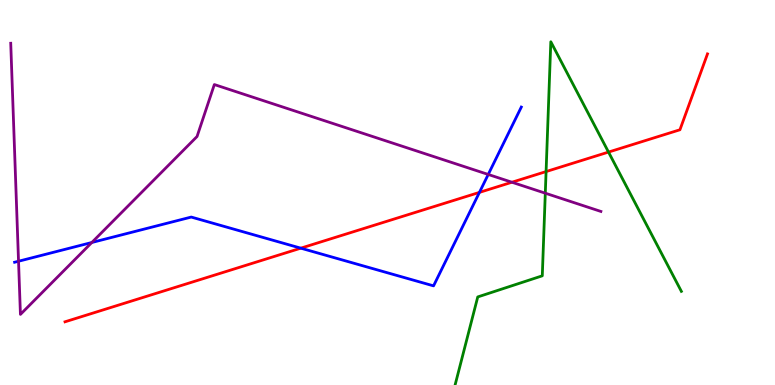[{'lines': ['blue', 'red'], 'intersections': [{'x': 3.88, 'y': 3.55}, {'x': 6.19, 'y': 5.0}]}, {'lines': ['green', 'red'], 'intersections': [{'x': 7.05, 'y': 5.54}, {'x': 7.85, 'y': 6.05}]}, {'lines': ['purple', 'red'], 'intersections': [{'x': 6.61, 'y': 5.27}]}, {'lines': ['blue', 'green'], 'intersections': []}, {'lines': ['blue', 'purple'], 'intersections': [{'x': 0.239, 'y': 3.21}, {'x': 1.18, 'y': 3.7}, {'x': 6.3, 'y': 5.47}]}, {'lines': ['green', 'purple'], 'intersections': [{'x': 7.04, 'y': 4.98}]}]